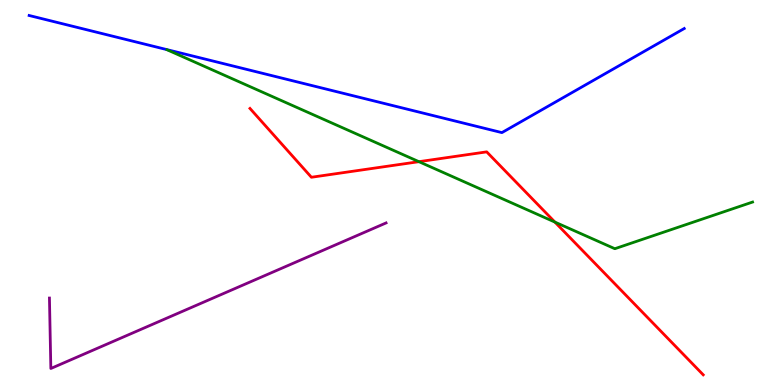[{'lines': ['blue', 'red'], 'intersections': []}, {'lines': ['green', 'red'], 'intersections': [{'x': 5.41, 'y': 5.8}, {'x': 7.16, 'y': 4.23}]}, {'lines': ['purple', 'red'], 'intersections': []}, {'lines': ['blue', 'green'], 'intersections': []}, {'lines': ['blue', 'purple'], 'intersections': []}, {'lines': ['green', 'purple'], 'intersections': []}]